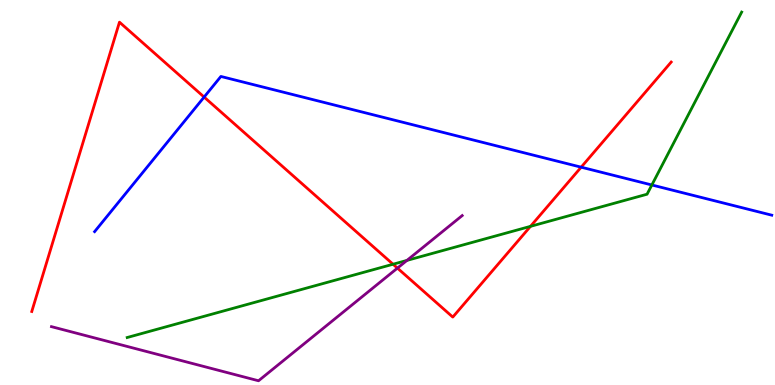[{'lines': ['blue', 'red'], 'intersections': [{'x': 2.63, 'y': 7.48}, {'x': 7.5, 'y': 5.66}]}, {'lines': ['green', 'red'], 'intersections': [{'x': 5.07, 'y': 3.14}, {'x': 6.85, 'y': 4.12}]}, {'lines': ['purple', 'red'], 'intersections': [{'x': 5.13, 'y': 3.04}]}, {'lines': ['blue', 'green'], 'intersections': [{'x': 8.41, 'y': 5.2}]}, {'lines': ['blue', 'purple'], 'intersections': []}, {'lines': ['green', 'purple'], 'intersections': [{'x': 5.25, 'y': 3.24}]}]